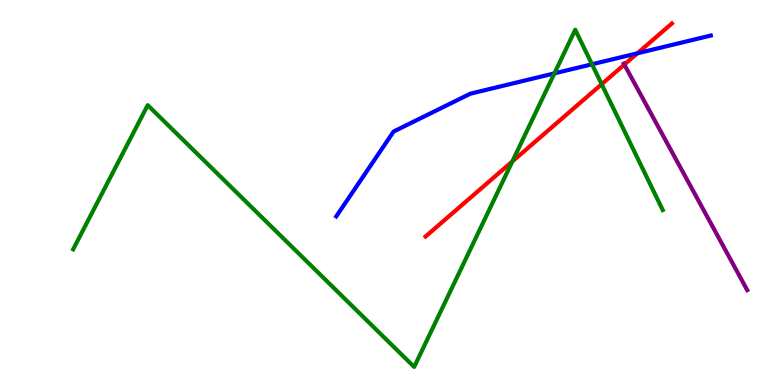[{'lines': ['blue', 'red'], 'intersections': [{'x': 8.22, 'y': 8.62}]}, {'lines': ['green', 'red'], 'intersections': [{'x': 6.61, 'y': 5.81}, {'x': 7.76, 'y': 7.81}]}, {'lines': ['purple', 'red'], 'intersections': [{'x': 8.06, 'y': 8.32}]}, {'lines': ['blue', 'green'], 'intersections': [{'x': 7.15, 'y': 8.09}, {'x': 7.64, 'y': 8.33}]}, {'lines': ['blue', 'purple'], 'intersections': []}, {'lines': ['green', 'purple'], 'intersections': []}]